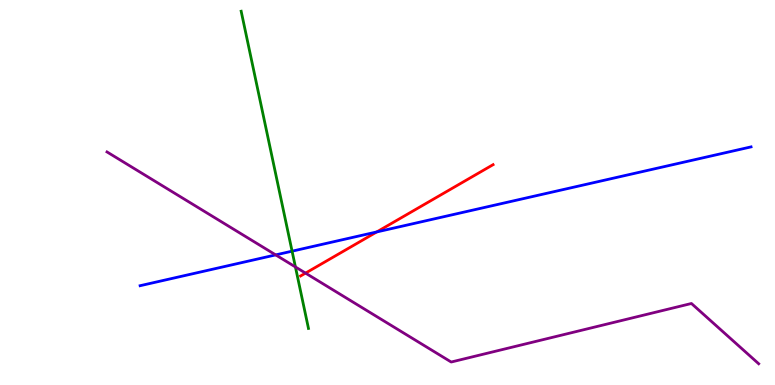[{'lines': ['blue', 'red'], 'intersections': [{'x': 4.86, 'y': 3.98}]}, {'lines': ['green', 'red'], 'intersections': []}, {'lines': ['purple', 'red'], 'intersections': [{'x': 3.94, 'y': 2.91}]}, {'lines': ['blue', 'green'], 'intersections': [{'x': 3.77, 'y': 3.48}]}, {'lines': ['blue', 'purple'], 'intersections': [{'x': 3.56, 'y': 3.38}]}, {'lines': ['green', 'purple'], 'intersections': [{'x': 3.81, 'y': 3.07}]}]